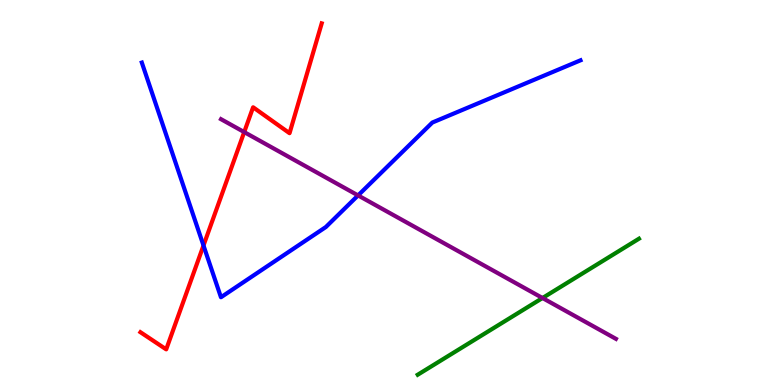[{'lines': ['blue', 'red'], 'intersections': [{'x': 2.63, 'y': 3.62}]}, {'lines': ['green', 'red'], 'intersections': []}, {'lines': ['purple', 'red'], 'intersections': [{'x': 3.15, 'y': 6.57}]}, {'lines': ['blue', 'green'], 'intersections': []}, {'lines': ['blue', 'purple'], 'intersections': [{'x': 4.62, 'y': 4.92}]}, {'lines': ['green', 'purple'], 'intersections': [{'x': 7.0, 'y': 2.26}]}]